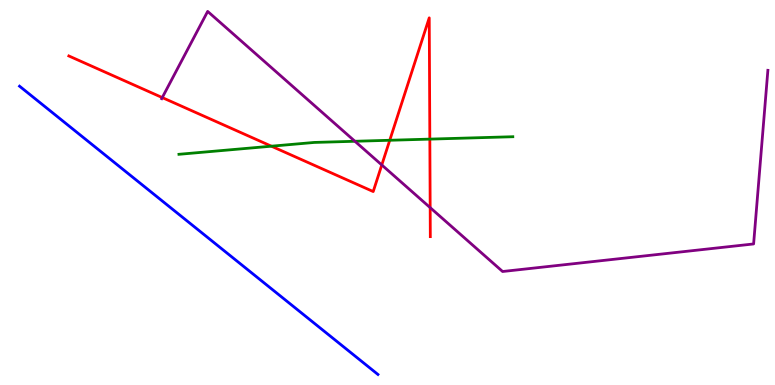[{'lines': ['blue', 'red'], 'intersections': []}, {'lines': ['green', 'red'], 'intersections': [{'x': 3.5, 'y': 6.2}, {'x': 5.03, 'y': 6.36}, {'x': 5.55, 'y': 6.39}]}, {'lines': ['purple', 'red'], 'intersections': [{'x': 2.09, 'y': 7.47}, {'x': 4.93, 'y': 5.72}, {'x': 5.55, 'y': 4.61}]}, {'lines': ['blue', 'green'], 'intersections': []}, {'lines': ['blue', 'purple'], 'intersections': []}, {'lines': ['green', 'purple'], 'intersections': [{'x': 4.58, 'y': 6.33}]}]